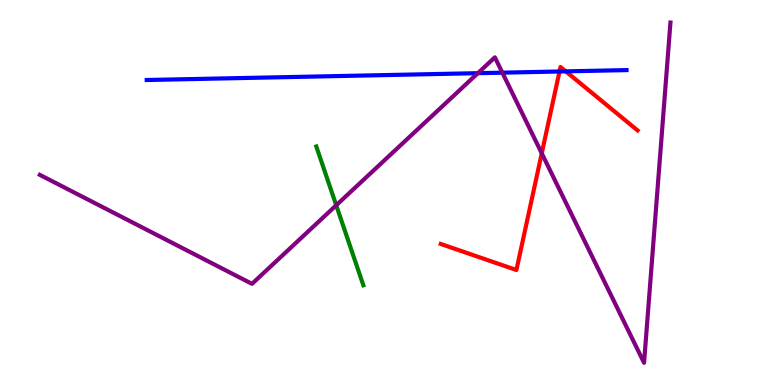[{'lines': ['blue', 'red'], 'intersections': [{'x': 7.22, 'y': 8.14}, {'x': 7.3, 'y': 8.15}]}, {'lines': ['green', 'red'], 'intersections': []}, {'lines': ['purple', 'red'], 'intersections': [{'x': 6.99, 'y': 6.02}]}, {'lines': ['blue', 'green'], 'intersections': []}, {'lines': ['blue', 'purple'], 'intersections': [{'x': 6.17, 'y': 8.1}, {'x': 6.48, 'y': 8.11}]}, {'lines': ['green', 'purple'], 'intersections': [{'x': 4.34, 'y': 4.67}]}]